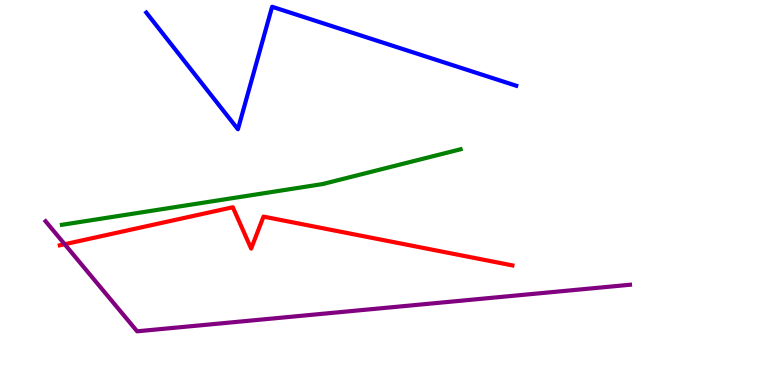[{'lines': ['blue', 'red'], 'intersections': []}, {'lines': ['green', 'red'], 'intersections': []}, {'lines': ['purple', 'red'], 'intersections': [{'x': 0.834, 'y': 3.66}]}, {'lines': ['blue', 'green'], 'intersections': []}, {'lines': ['blue', 'purple'], 'intersections': []}, {'lines': ['green', 'purple'], 'intersections': []}]